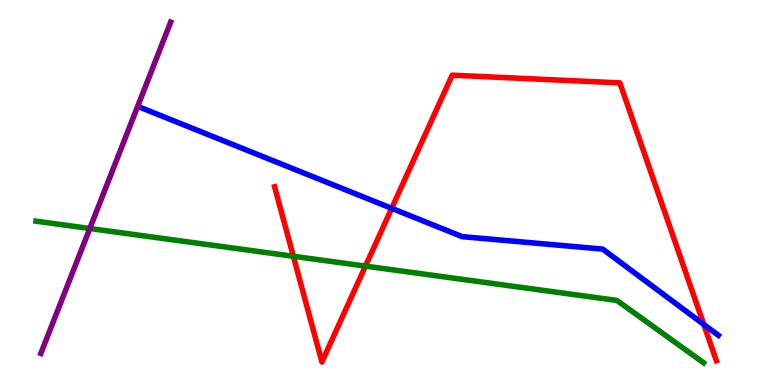[{'lines': ['blue', 'red'], 'intersections': [{'x': 5.05, 'y': 4.59}, {'x': 9.08, 'y': 1.57}]}, {'lines': ['green', 'red'], 'intersections': [{'x': 3.79, 'y': 3.34}, {'x': 4.72, 'y': 3.09}]}, {'lines': ['purple', 'red'], 'intersections': []}, {'lines': ['blue', 'green'], 'intersections': []}, {'lines': ['blue', 'purple'], 'intersections': []}, {'lines': ['green', 'purple'], 'intersections': [{'x': 1.16, 'y': 4.06}]}]